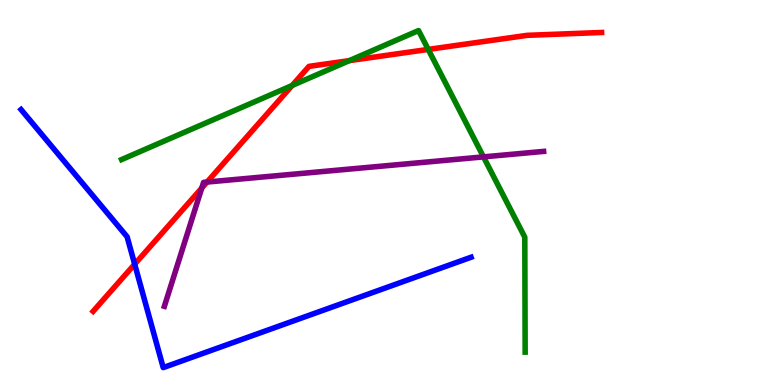[{'lines': ['blue', 'red'], 'intersections': [{'x': 1.74, 'y': 3.14}]}, {'lines': ['green', 'red'], 'intersections': [{'x': 3.77, 'y': 7.78}, {'x': 4.51, 'y': 8.42}, {'x': 5.53, 'y': 8.72}]}, {'lines': ['purple', 'red'], 'intersections': [{'x': 2.6, 'y': 5.12}, {'x': 2.67, 'y': 5.27}]}, {'lines': ['blue', 'green'], 'intersections': []}, {'lines': ['blue', 'purple'], 'intersections': []}, {'lines': ['green', 'purple'], 'intersections': [{'x': 6.24, 'y': 5.93}]}]